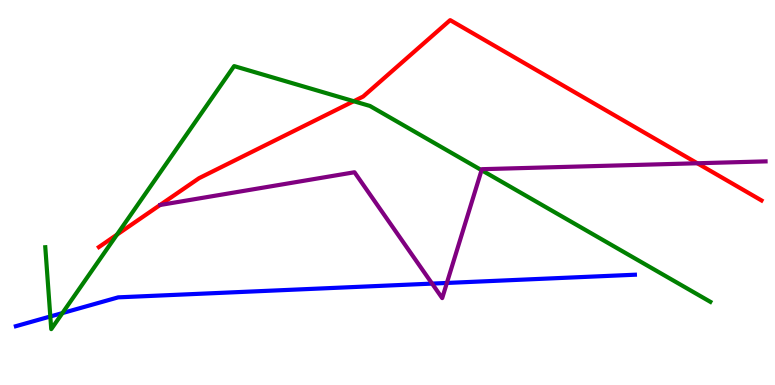[{'lines': ['blue', 'red'], 'intersections': []}, {'lines': ['green', 'red'], 'intersections': [{'x': 1.51, 'y': 3.9}, {'x': 4.56, 'y': 7.37}]}, {'lines': ['purple', 'red'], 'intersections': [{'x': 9.0, 'y': 5.76}]}, {'lines': ['blue', 'green'], 'intersections': [{'x': 0.649, 'y': 1.78}, {'x': 0.805, 'y': 1.87}]}, {'lines': ['blue', 'purple'], 'intersections': [{'x': 5.58, 'y': 2.63}, {'x': 5.77, 'y': 2.65}]}, {'lines': ['green', 'purple'], 'intersections': [{'x': 6.21, 'y': 5.58}]}]